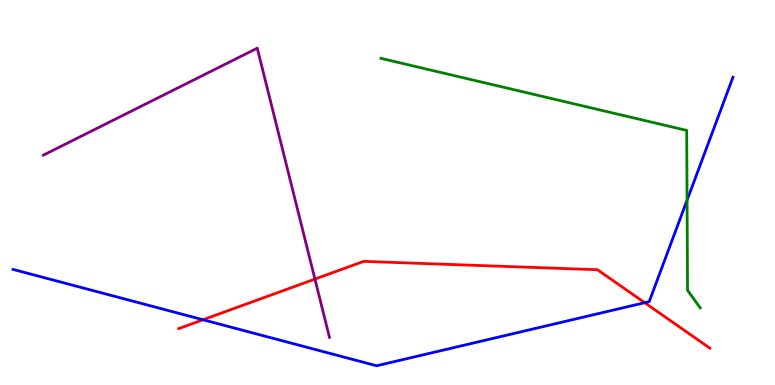[{'lines': ['blue', 'red'], 'intersections': [{'x': 2.62, 'y': 1.69}, {'x': 8.32, 'y': 2.14}]}, {'lines': ['green', 'red'], 'intersections': []}, {'lines': ['purple', 'red'], 'intersections': [{'x': 4.06, 'y': 2.75}]}, {'lines': ['blue', 'green'], 'intersections': [{'x': 8.87, 'y': 4.8}]}, {'lines': ['blue', 'purple'], 'intersections': []}, {'lines': ['green', 'purple'], 'intersections': []}]